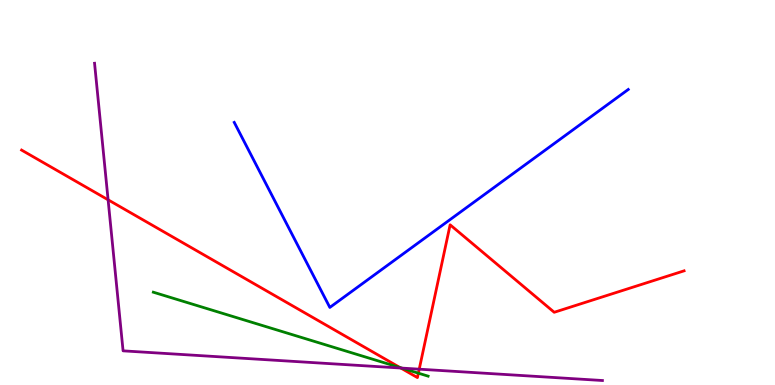[{'lines': ['blue', 'red'], 'intersections': []}, {'lines': ['green', 'red'], 'intersections': [{'x': 5.16, 'y': 0.453}, {'x': 5.4, 'y': 0.307}]}, {'lines': ['purple', 'red'], 'intersections': [{'x': 1.39, 'y': 4.81}, {'x': 5.17, 'y': 0.441}, {'x': 5.41, 'y': 0.411}]}, {'lines': ['blue', 'green'], 'intersections': []}, {'lines': ['blue', 'purple'], 'intersections': []}, {'lines': ['green', 'purple'], 'intersections': [{'x': 5.18, 'y': 0.439}]}]